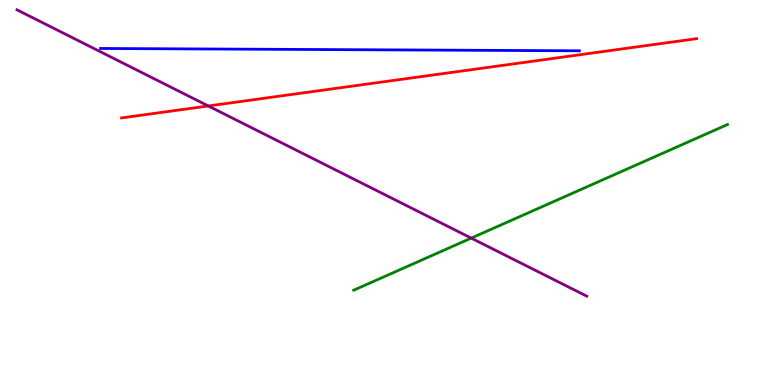[{'lines': ['blue', 'red'], 'intersections': []}, {'lines': ['green', 'red'], 'intersections': []}, {'lines': ['purple', 'red'], 'intersections': [{'x': 2.69, 'y': 7.25}]}, {'lines': ['blue', 'green'], 'intersections': []}, {'lines': ['blue', 'purple'], 'intersections': []}, {'lines': ['green', 'purple'], 'intersections': [{'x': 6.08, 'y': 3.82}]}]